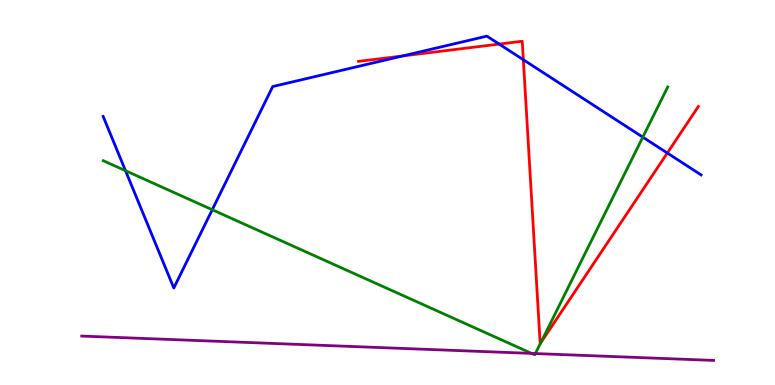[{'lines': ['blue', 'red'], 'intersections': [{'x': 5.2, 'y': 8.55}, {'x': 6.44, 'y': 8.86}, {'x': 6.75, 'y': 8.45}, {'x': 8.61, 'y': 6.03}]}, {'lines': ['green', 'red'], 'intersections': [{'x': 6.98, 'y': 1.09}]}, {'lines': ['purple', 'red'], 'intersections': []}, {'lines': ['blue', 'green'], 'intersections': [{'x': 1.62, 'y': 5.57}, {'x': 2.74, 'y': 4.55}, {'x': 8.29, 'y': 6.44}]}, {'lines': ['blue', 'purple'], 'intersections': []}, {'lines': ['green', 'purple'], 'intersections': [{'x': 6.86, 'y': 0.821}, {'x': 6.91, 'y': 0.817}]}]